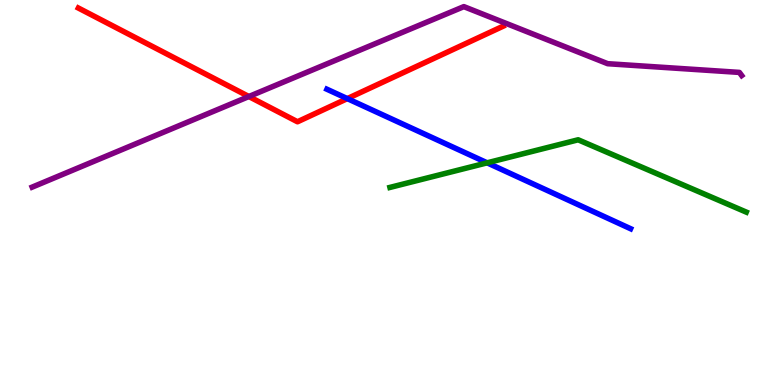[{'lines': ['blue', 'red'], 'intersections': [{'x': 4.48, 'y': 7.44}]}, {'lines': ['green', 'red'], 'intersections': []}, {'lines': ['purple', 'red'], 'intersections': [{'x': 3.21, 'y': 7.49}]}, {'lines': ['blue', 'green'], 'intersections': [{'x': 6.29, 'y': 5.77}]}, {'lines': ['blue', 'purple'], 'intersections': []}, {'lines': ['green', 'purple'], 'intersections': []}]